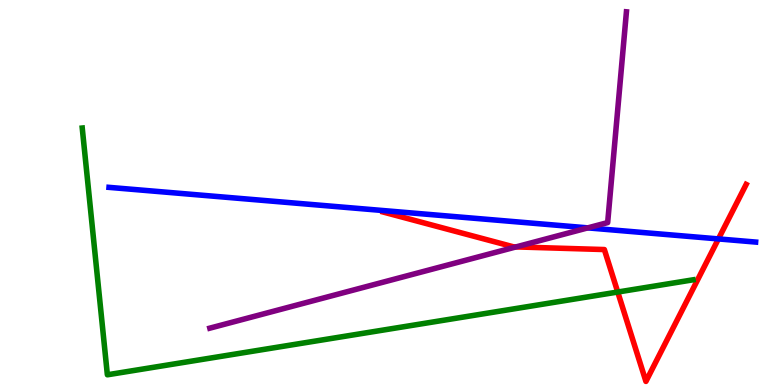[{'lines': ['blue', 'red'], 'intersections': [{'x': 9.27, 'y': 3.79}]}, {'lines': ['green', 'red'], 'intersections': [{'x': 7.97, 'y': 2.41}]}, {'lines': ['purple', 'red'], 'intersections': [{'x': 6.66, 'y': 3.59}]}, {'lines': ['blue', 'green'], 'intersections': []}, {'lines': ['blue', 'purple'], 'intersections': [{'x': 7.58, 'y': 4.08}]}, {'lines': ['green', 'purple'], 'intersections': []}]